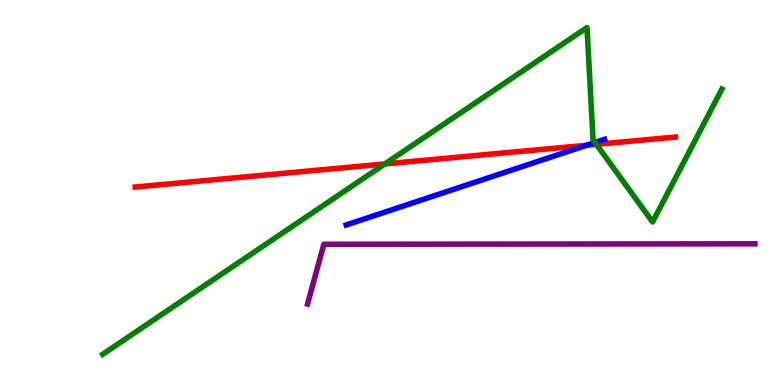[{'lines': ['blue', 'red'], 'intersections': [{'x': 7.57, 'y': 6.23}]}, {'lines': ['green', 'red'], 'intersections': [{'x': 4.97, 'y': 5.74}, {'x': 7.7, 'y': 6.25}]}, {'lines': ['purple', 'red'], 'intersections': []}, {'lines': ['blue', 'green'], 'intersections': [{'x': 7.68, 'y': 6.3}]}, {'lines': ['blue', 'purple'], 'intersections': []}, {'lines': ['green', 'purple'], 'intersections': []}]